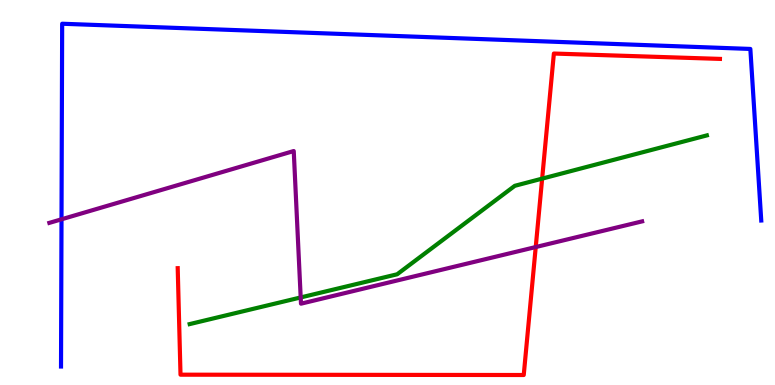[{'lines': ['blue', 'red'], 'intersections': []}, {'lines': ['green', 'red'], 'intersections': [{'x': 7.0, 'y': 5.36}]}, {'lines': ['purple', 'red'], 'intersections': [{'x': 6.91, 'y': 3.58}]}, {'lines': ['blue', 'green'], 'intersections': []}, {'lines': ['blue', 'purple'], 'intersections': [{'x': 0.794, 'y': 4.3}]}, {'lines': ['green', 'purple'], 'intersections': [{'x': 3.88, 'y': 2.27}]}]